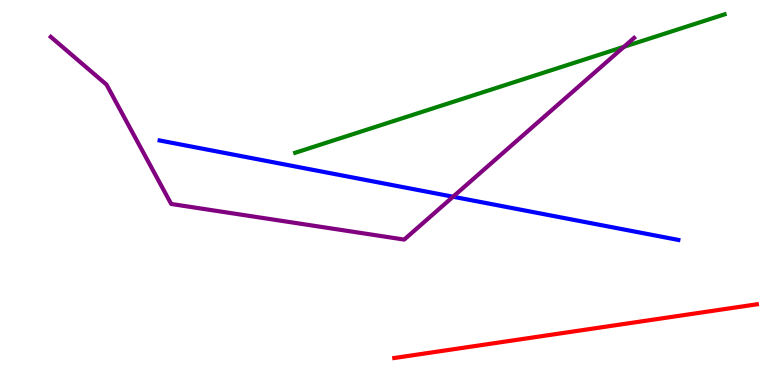[{'lines': ['blue', 'red'], 'intersections': []}, {'lines': ['green', 'red'], 'intersections': []}, {'lines': ['purple', 'red'], 'intersections': []}, {'lines': ['blue', 'green'], 'intersections': []}, {'lines': ['blue', 'purple'], 'intersections': [{'x': 5.85, 'y': 4.89}]}, {'lines': ['green', 'purple'], 'intersections': [{'x': 8.05, 'y': 8.78}]}]